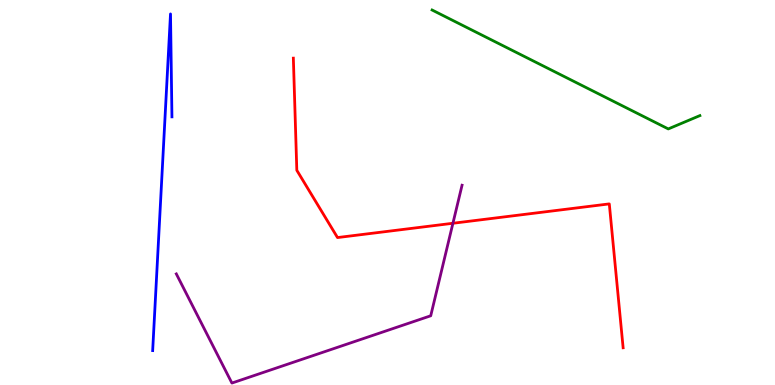[{'lines': ['blue', 'red'], 'intersections': []}, {'lines': ['green', 'red'], 'intersections': []}, {'lines': ['purple', 'red'], 'intersections': [{'x': 5.84, 'y': 4.2}]}, {'lines': ['blue', 'green'], 'intersections': []}, {'lines': ['blue', 'purple'], 'intersections': []}, {'lines': ['green', 'purple'], 'intersections': []}]